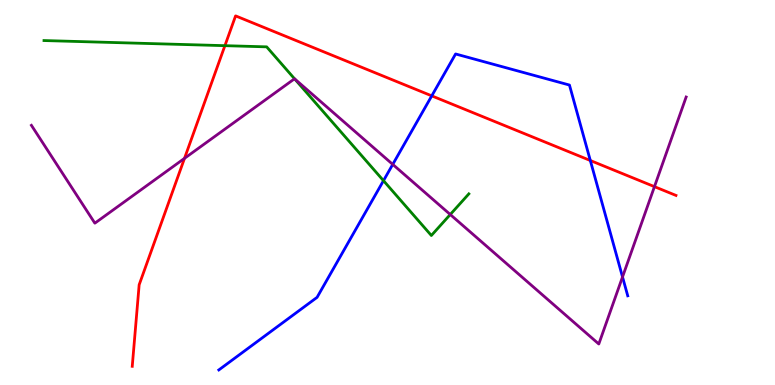[{'lines': ['blue', 'red'], 'intersections': [{'x': 5.57, 'y': 7.51}, {'x': 7.62, 'y': 5.83}]}, {'lines': ['green', 'red'], 'intersections': [{'x': 2.9, 'y': 8.81}]}, {'lines': ['purple', 'red'], 'intersections': [{'x': 2.38, 'y': 5.89}, {'x': 8.44, 'y': 5.15}]}, {'lines': ['blue', 'green'], 'intersections': [{'x': 4.95, 'y': 5.31}]}, {'lines': ['blue', 'purple'], 'intersections': [{'x': 5.07, 'y': 5.73}, {'x': 8.03, 'y': 2.81}]}, {'lines': ['green', 'purple'], 'intersections': [{'x': 3.8, 'y': 7.95}, {'x': 5.81, 'y': 4.43}]}]